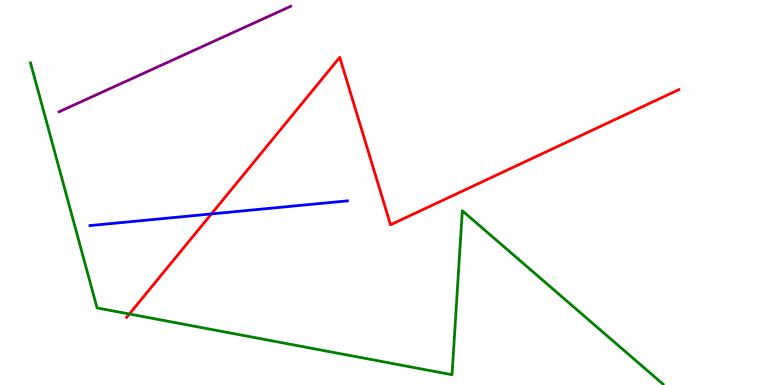[{'lines': ['blue', 'red'], 'intersections': [{'x': 2.73, 'y': 4.44}]}, {'lines': ['green', 'red'], 'intersections': [{'x': 1.67, 'y': 1.84}]}, {'lines': ['purple', 'red'], 'intersections': []}, {'lines': ['blue', 'green'], 'intersections': []}, {'lines': ['blue', 'purple'], 'intersections': []}, {'lines': ['green', 'purple'], 'intersections': []}]